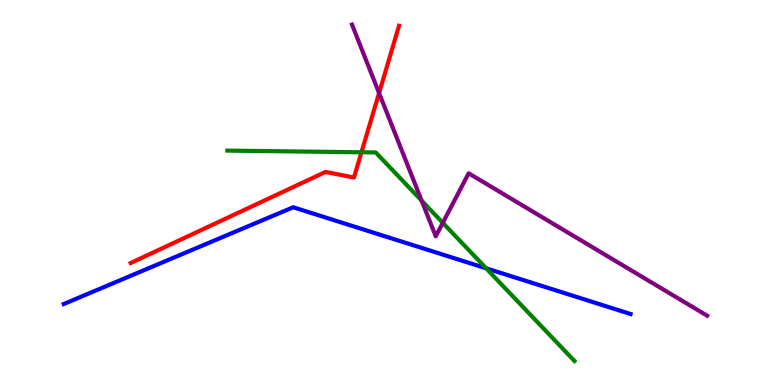[{'lines': ['blue', 'red'], 'intersections': []}, {'lines': ['green', 'red'], 'intersections': [{'x': 4.66, 'y': 6.04}]}, {'lines': ['purple', 'red'], 'intersections': [{'x': 4.89, 'y': 7.58}]}, {'lines': ['blue', 'green'], 'intersections': [{'x': 6.27, 'y': 3.03}]}, {'lines': ['blue', 'purple'], 'intersections': []}, {'lines': ['green', 'purple'], 'intersections': [{'x': 5.44, 'y': 4.79}, {'x': 5.71, 'y': 4.21}]}]